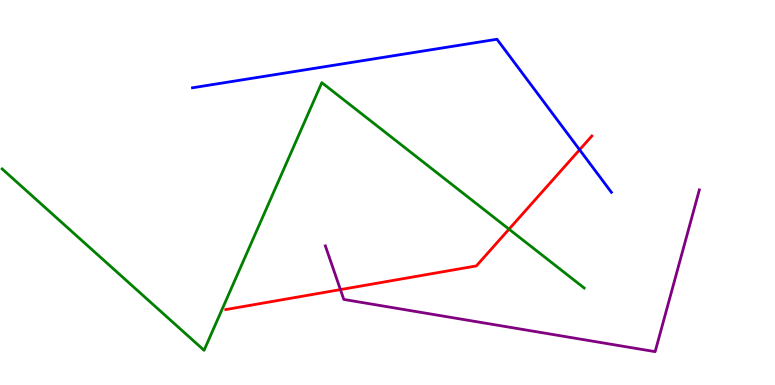[{'lines': ['blue', 'red'], 'intersections': [{'x': 7.48, 'y': 6.11}]}, {'lines': ['green', 'red'], 'intersections': [{'x': 6.57, 'y': 4.05}]}, {'lines': ['purple', 'red'], 'intersections': [{'x': 4.39, 'y': 2.48}]}, {'lines': ['blue', 'green'], 'intersections': []}, {'lines': ['blue', 'purple'], 'intersections': []}, {'lines': ['green', 'purple'], 'intersections': []}]